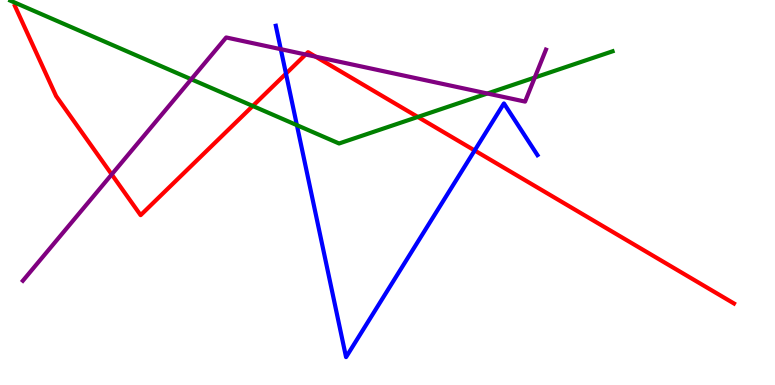[{'lines': ['blue', 'red'], 'intersections': [{'x': 3.69, 'y': 8.09}, {'x': 6.12, 'y': 6.09}]}, {'lines': ['green', 'red'], 'intersections': [{'x': 3.26, 'y': 7.25}, {'x': 5.39, 'y': 6.96}]}, {'lines': ['purple', 'red'], 'intersections': [{'x': 1.44, 'y': 5.47}, {'x': 3.94, 'y': 8.58}, {'x': 4.07, 'y': 8.53}]}, {'lines': ['blue', 'green'], 'intersections': [{'x': 3.83, 'y': 6.75}]}, {'lines': ['blue', 'purple'], 'intersections': [{'x': 3.62, 'y': 8.72}]}, {'lines': ['green', 'purple'], 'intersections': [{'x': 2.47, 'y': 7.94}, {'x': 6.29, 'y': 7.57}, {'x': 6.9, 'y': 7.99}]}]